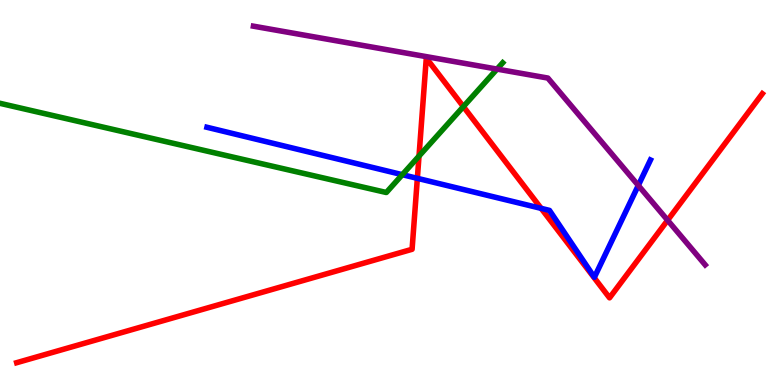[{'lines': ['blue', 'red'], 'intersections': [{'x': 5.39, 'y': 5.37}, {'x': 6.98, 'y': 4.59}]}, {'lines': ['green', 'red'], 'intersections': [{'x': 5.41, 'y': 5.95}, {'x': 5.98, 'y': 7.23}]}, {'lines': ['purple', 'red'], 'intersections': [{'x': 8.61, 'y': 4.28}]}, {'lines': ['blue', 'green'], 'intersections': [{'x': 5.19, 'y': 5.46}]}, {'lines': ['blue', 'purple'], 'intersections': [{'x': 8.24, 'y': 5.18}]}, {'lines': ['green', 'purple'], 'intersections': [{'x': 6.41, 'y': 8.21}]}]